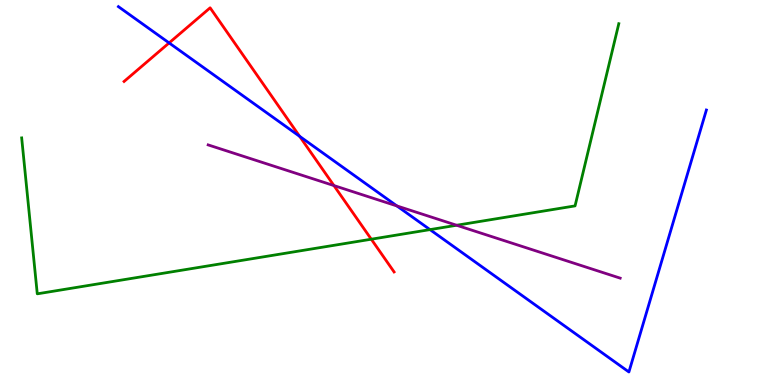[{'lines': ['blue', 'red'], 'intersections': [{'x': 2.18, 'y': 8.89}, {'x': 3.87, 'y': 6.46}]}, {'lines': ['green', 'red'], 'intersections': [{'x': 4.79, 'y': 3.79}]}, {'lines': ['purple', 'red'], 'intersections': [{'x': 4.31, 'y': 5.18}]}, {'lines': ['blue', 'green'], 'intersections': [{'x': 5.55, 'y': 4.04}]}, {'lines': ['blue', 'purple'], 'intersections': [{'x': 5.12, 'y': 4.65}]}, {'lines': ['green', 'purple'], 'intersections': [{'x': 5.89, 'y': 4.15}]}]